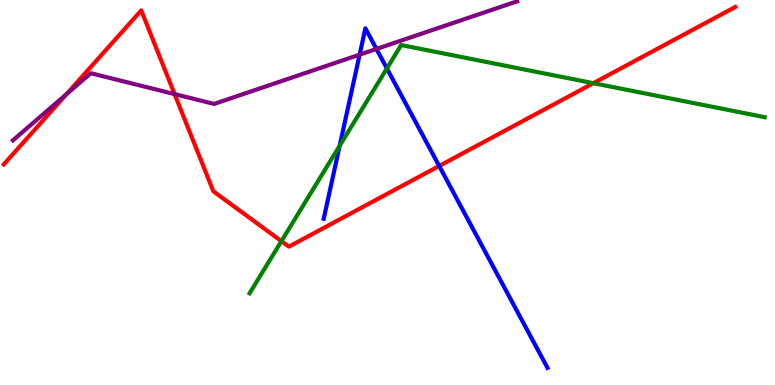[{'lines': ['blue', 'red'], 'intersections': [{'x': 5.67, 'y': 5.69}]}, {'lines': ['green', 'red'], 'intersections': [{'x': 3.63, 'y': 3.74}, {'x': 7.66, 'y': 7.84}]}, {'lines': ['purple', 'red'], 'intersections': [{'x': 0.857, 'y': 7.55}, {'x': 2.25, 'y': 7.56}]}, {'lines': ['blue', 'green'], 'intersections': [{'x': 4.38, 'y': 6.22}, {'x': 4.99, 'y': 8.22}]}, {'lines': ['blue', 'purple'], 'intersections': [{'x': 4.64, 'y': 8.58}, {'x': 4.86, 'y': 8.73}]}, {'lines': ['green', 'purple'], 'intersections': []}]